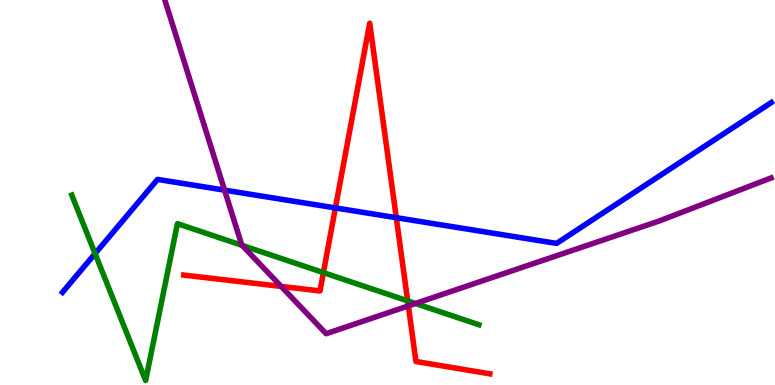[{'lines': ['blue', 'red'], 'intersections': [{'x': 4.33, 'y': 4.6}, {'x': 5.11, 'y': 4.35}]}, {'lines': ['green', 'red'], 'intersections': [{'x': 4.17, 'y': 2.92}, {'x': 5.26, 'y': 2.19}]}, {'lines': ['purple', 'red'], 'intersections': [{'x': 3.63, 'y': 2.56}, {'x': 5.27, 'y': 2.05}]}, {'lines': ['blue', 'green'], 'intersections': [{'x': 1.23, 'y': 3.41}]}, {'lines': ['blue', 'purple'], 'intersections': [{'x': 2.9, 'y': 5.06}]}, {'lines': ['green', 'purple'], 'intersections': [{'x': 3.12, 'y': 3.63}, {'x': 5.36, 'y': 2.12}]}]